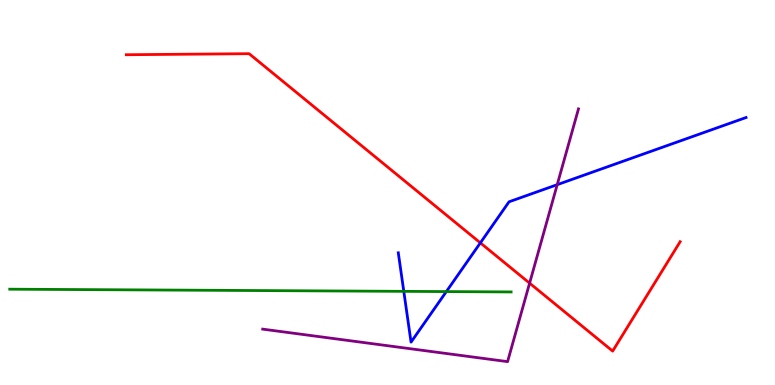[{'lines': ['blue', 'red'], 'intersections': [{'x': 6.2, 'y': 3.69}]}, {'lines': ['green', 'red'], 'intersections': []}, {'lines': ['purple', 'red'], 'intersections': [{'x': 6.83, 'y': 2.65}]}, {'lines': ['blue', 'green'], 'intersections': [{'x': 5.21, 'y': 2.43}, {'x': 5.76, 'y': 2.43}]}, {'lines': ['blue', 'purple'], 'intersections': [{'x': 7.19, 'y': 5.2}]}, {'lines': ['green', 'purple'], 'intersections': []}]